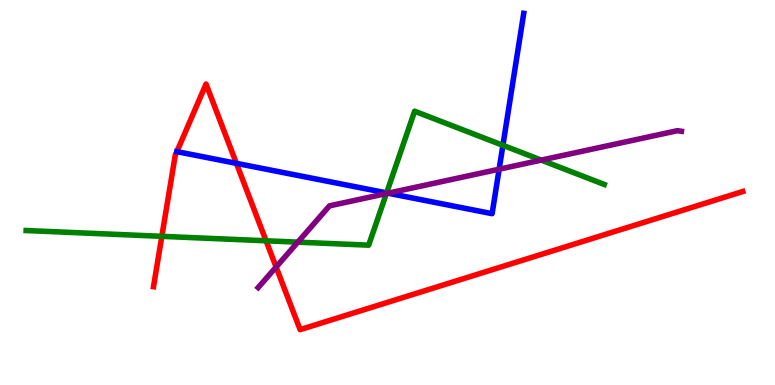[{'lines': ['blue', 'red'], 'intersections': [{'x': 2.28, 'y': 6.06}, {'x': 3.05, 'y': 5.76}]}, {'lines': ['green', 'red'], 'intersections': [{'x': 2.09, 'y': 3.86}, {'x': 3.43, 'y': 3.75}]}, {'lines': ['purple', 'red'], 'intersections': [{'x': 3.56, 'y': 3.06}]}, {'lines': ['blue', 'green'], 'intersections': [{'x': 4.99, 'y': 4.99}, {'x': 6.49, 'y': 6.23}]}, {'lines': ['blue', 'purple'], 'intersections': [{'x': 5.01, 'y': 4.98}, {'x': 6.44, 'y': 5.61}]}, {'lines': ['green', 'purple'], 'intersections': [{'x': 3.84, 'y': 3.71}, {'x': 4.99, 'y': 4.97}, {'x': 6.98, 'y': 5.84}]}]